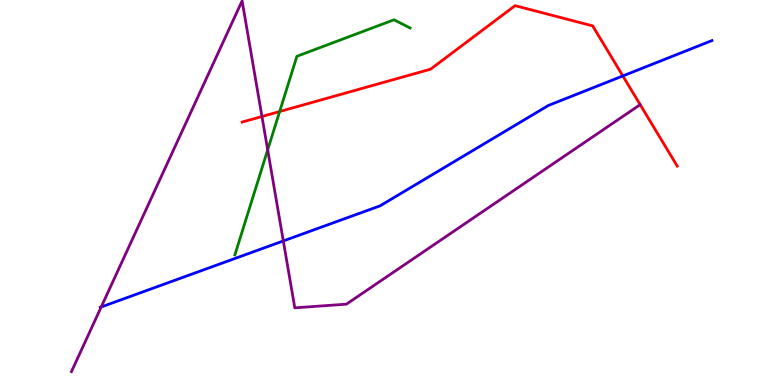[{'lines': ['blue', 'red'], 'intersections': [{'x': 8.04, 'y': 8.03}]}, {'lines': ['green', 'red'], 'intersections': [{'x': 3.61, 'y': 7.1}]}, {'lines': ['purple', 'red'], 'intersections': [{'x': 3.38, 'y': 6.97}, {'x': 8.26, 'y': 7.28}]}, {'lines': ['blue', 'green'], 'intersections': []}, {'lines': ['blue', 'purple'], 'intersections': [{'x': 1.31, 'y': 2.03}, {'x': 3.66, 'y': 3.74}]}, {'lines': ['green', 'purple'], 'intersections': [{'x': 3.45, 'y': 6.11}]}]